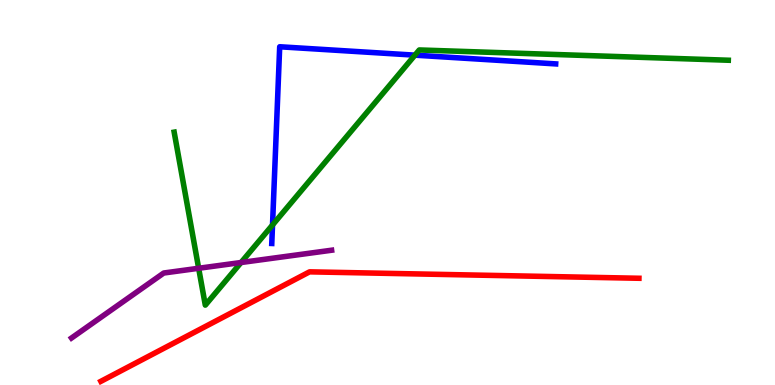[{'lines': ['blue', 'red'], 'intersections': []}, {'lines': ['green', 'red'], 'intersections': []}, {'lines': ['purple', 'red'], 'intersections': []}, {'lines': ['blue', 'green'], 'intersections': [{'x': 3.52, 'y': 4.16}, {'x': 5.35, 'y': 8.57}]}, {'lines': ['blue', 'purple'], 'intersections': []}, {'lines': ['green', 'purple'], 'intersections': [{'x': 2.56, 'y': 3.03}, {'x': 3.11, 'y': 3.18}]}]